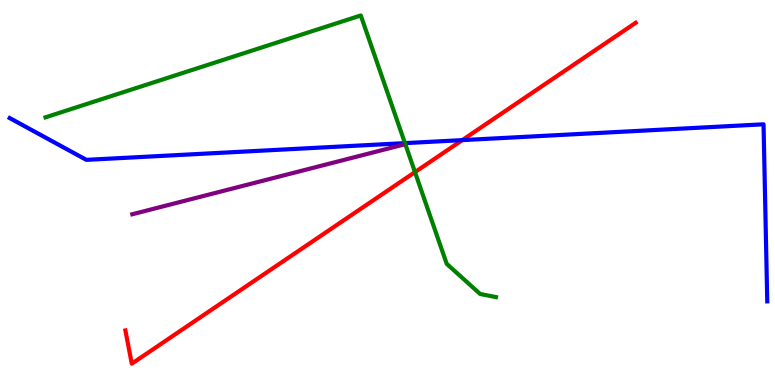[{'lines': ['blue', 'red'], 'intersections': [{'x': 5.96, 'y': 6.36}]}, {'lines': ['green', 'red'], 'intersections': [{'x': 5.35, 'y': 5.53}]}, {'lines': ['purple', 'red'], 'intersections': []}, {'lines': ['blue', 'green'], 'intersections': [{'x': 5.23, 'y': 6.28}]}, {'lines': ['blue', 'purple'], 'intersections': []}, {'lines': ['green', 'purple'], 'intersections': []}]